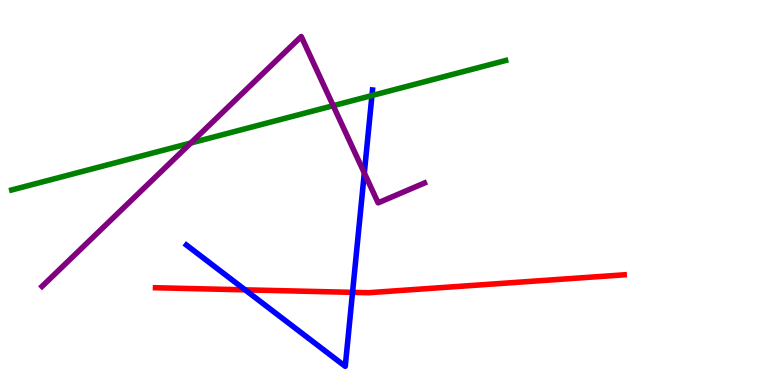[{'lines': ['blue', 'red'], 'intersections': [{'x': 3.16, 'y': 2.47}, {'x': 4.55, 'y': 2.41}]}, {'lines': ['green', 'red'], 'intersections': []}, {'lines': ['purple', 'red'], 'intersections': []}, {'lines': ['blue', 'green'], 'intersections': [{'x': 4.8, 'y': 7.52}]}, {'lines': ['blue', 'purple'], 'intersections': [{'x': 4.7, 'y': 5.51}]}, {'lines': ['green', 'purple'], 'intersections': [{'x': 2.46, 'y': 6.28}, {'x': 4.3, 'y': 7.25}]}]